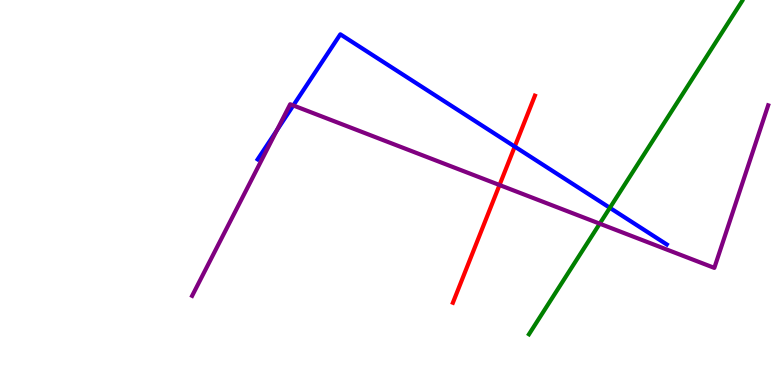[{'lines': ['blue', 'red'], 'intersections': [{'x': 6.64, 'y': 6.19}]}, {'lines': ['green', 'red'], 'intersections': []}, {'lines': ['purple', 'red'], 'intersections': [{'x': 6.45, 'y': 5.19}]}, {'lines': ['blue', 'green'], 'intersections': [{'x': 7.87, 'y': 4.6}]}, {'lines': ['blue', 'purple'], 'intersections': [{'x': 3.57, 'y': 6.61}, {'x': 3.78, 'y': 7.26}]}, {'lines': ['green', 'purple'], 'intersections': [{'x': 7.74, 'y': 4.19}]}]